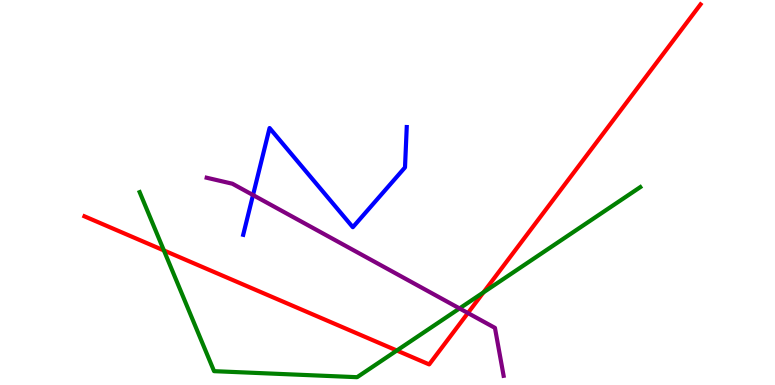[{'lines': ['blue', 'red'], 'intersections': []}, {'lines': ['green', 'red'], 'intersections': [{'x': 2.11, 'y': 3.49}, {'x': 5.12, 'y': 0.896}, {'x': 6.24, 'y': 2.41}]}, {'lines': ['purple', 'red'], 'intersections': [{'x': 6.04, 'y': 1.87}]}, {'lines': ['blue', 'green'], 'intersections': []}, {'lines': ['blue', 'purple'], 'intersections': [{'x': 3.26, 'y': 4.93}]}, {'lines': ['green', 'purple'], 'intersections': [{'x': 5.93, 'y': 1.99}]}]